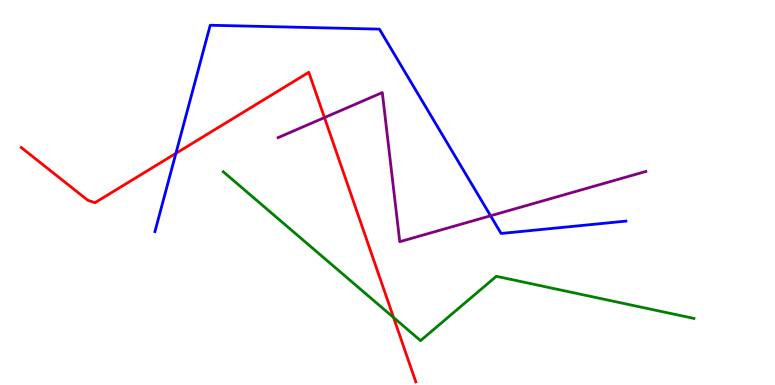[{'lines': ['blue', 'red'], 'intersections': [{'x': 2.27, 'y': 6.02}]}, {'lines': ['green', 'red'], 'intersections': [{'x': 5.08, 'y': 1.75}]}, {'lines': ['purple', 'red'], 'intersections': [{'x': 4.19, 'y': 6.95}]}, {'lines': ['blue', 'green'], 'intersections': []}, {'lines': ['blue', 'purple'], 'intersections': [{'x': 6.33, 'y': 4.4}]}, {'lines': ['green', 'purple'], 'intersections': []}]